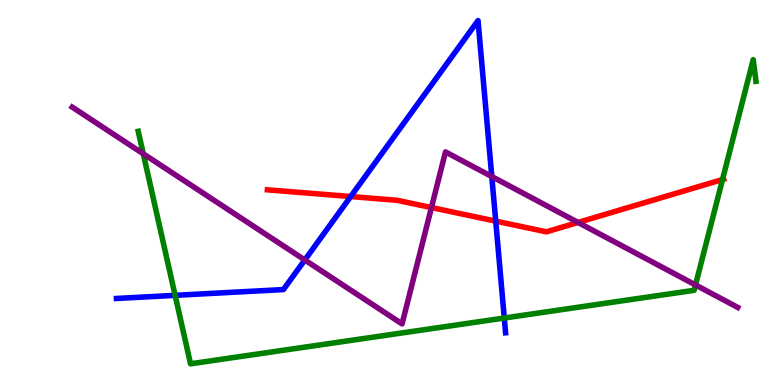[{'lines': ['blue', 'red'], 'intersections': [{'x': 4.53, 'y': 4.89}, {'x': 6.4, 'y': 4.26}]}, {'lines': ['green', 'red'], 'intersections': [{'x': 9.32, 'y': 5.34}]}, {'lines': ['purple', 'red'], 'intersections': [{'x': 5.57, 'y': 4.61}, {'x': 7.46, 'y': 4.22}]}, {'lines': ['blue', 'green'], 'intersections': [{'x': 2.26, 'y': 2.33}, {'x': 6.51, 'y': 1.74}]}, {'lines': ['blue', 'purple'], 'intersections': [{'x': 3.93, 'y': 3.25}, {'x': 6.35, 'y': 5.41}]}, {'lines': ['green', 'purple'], 'intersections': [{'x': 1.85, 'y': 6.01}, {'x': 8.97, 'y': 2.6}]}]